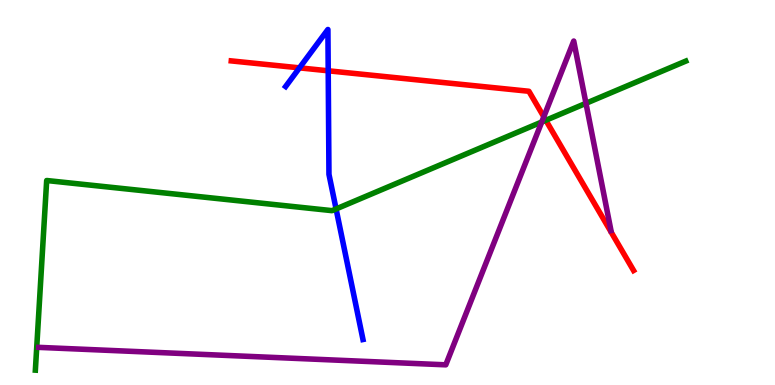[{'lines': ['blue', 'red'], 'intersections': [{'x': 3.86, 'y': 8.24}, {'x': 4.23, 'y': 8.16}]}, {'lines': ['green', 'red'], 'intersections': [{'x': 7.04, 'y': 6.88}]}, {'lines': ['purple', 'red'], 'intersections': [{'x': 7.02, 'y': 6.97}]}, {'lines': ['blue', 'green'], 'intersections': [{'x': 4.34, 'y': 4.57}]}, {'lines': ['blue', 'purple'], 'intersections': []}, {'lines': ['green', 'purple'], 'intersections': [{'x': 6.99, 'y': 6.83}, {'x': 7.56, 'y': 7.32}]}]